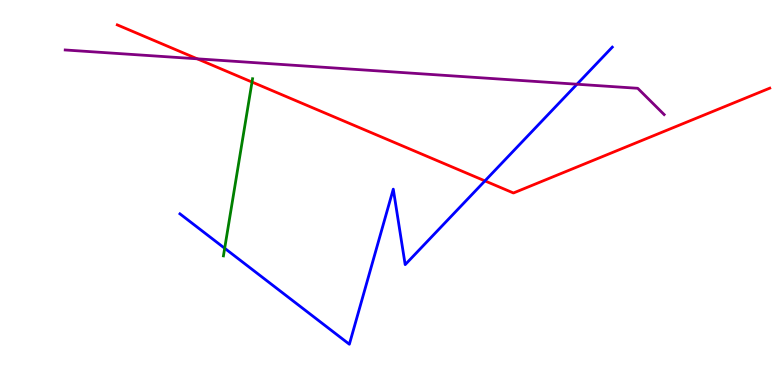[{'lines': ['blue', 'red'], 'intersections': [{'x': 6.26, 'y': 5.3}]}, {'lines': ['green', 'red'], 'intersections': [{'x': 3.25, 'y': 7.87}]}, {'lines': ['purple', 'red'], 'intersections': [{'x': 2.55, 'y': 8.47}]}, {'lines': ['blue', 'green'], 'intersections': [{'x': 2.9, 'y': 3.55}]}, {'lines': ['blue', 'purple'], 'intersections': [{'x': 7.44, 'y': 7.81}]}, {'lines': ['green', 'purple'], 'intersections': []}]